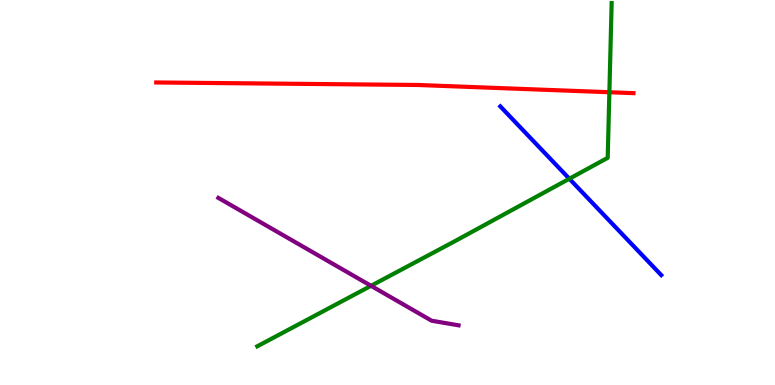[{'lines': ['blue', 'red'], 'intersections': []}, {'lines': ['green', 'red'], 'intersections': [{'x': 7.86, 'y': 7.6}]}, {'lines': ['purple', 'red'], 'intersections': []}, {'lines': ['blue', 'green'], 'intersections': [{'x': 7.35, 'y': 5.36}]}, {'lines': ['blue', 'purple'], 'intersections': []}, {'lines': ['green', 'purple'], 'intersections': [{'x': 4.79, 'y': 2.58}]}]